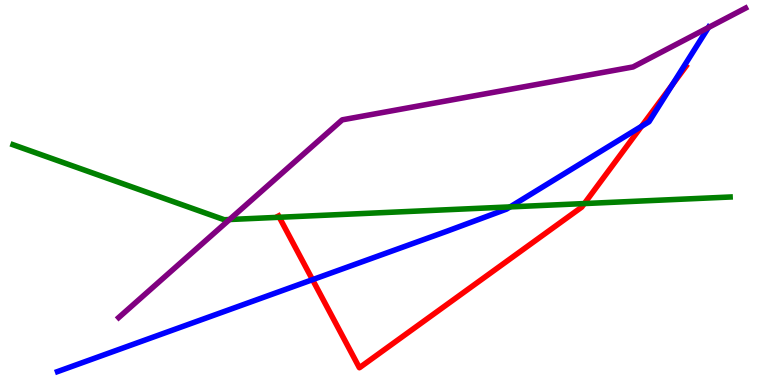[{'lines': ['blue', 'red'], 'intersections': [{'x': 4.03, 'y': 2.74}, {'x': 8.28, 'y': 6.72}, {'x': 8.67, 'y': 7.8}]}, {'lines': ['green', 'red'], 'intersections': [{'x': 3.6, 'y': 4.36}, {'x': 7.54, 'y': 4.71}]}, {'lines': ['purple', 'red'], 'intersections': []}, {'lines': ['blue', 'green'], 'intersections': [{'x': 6.58, 'y': 4.63}]}, {'lines': ['blue', 'purple'], 'intersections': [{'x': 9.14, 'y': 9.28}]}, {'lines': ['green', 'purple'], 'intersections': [{'x': 2.96, 'y': 4.3}]}]